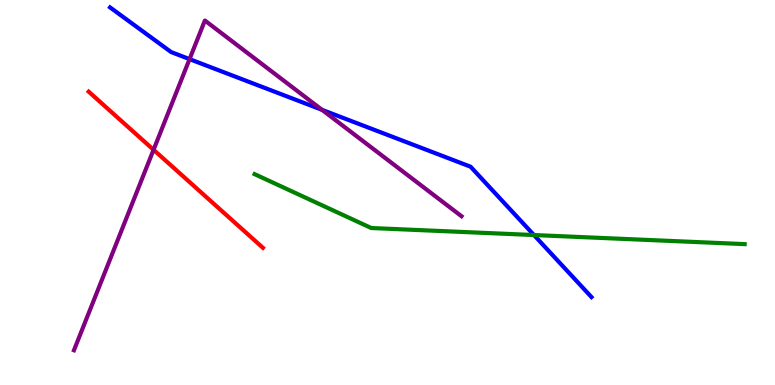[{'lines': ['blue', 'red'], 'intersections': []}, {'lines': ['green', 'red'], 'intersections': []}, {'lines': ['purple', 'red'], 'intersections': [{'x': 1.98, 'y': 6.11}]}, {'lines': ['blue', 'green'], 'intersections': [{'x': 6.89, 'y': 3.9}]}, {'lines': ['blue', 'purple'], 'intersections': [{'x': 2.45, 'y': 8.46}, {'x': 4.16, 'y': 7.15}]}, {'lines': ['green', 'purple'], 'intersections': []}]